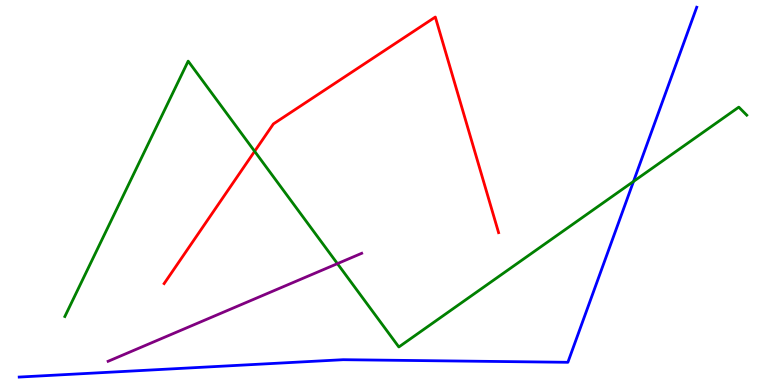[{'lines': ['blue', 'red'], 'intersections': []}, {'lines': ['green', 'red'], 'intersections': [{'x': 3.29, 'y': 6.07}]}, {'lines': ['purple', 'red'], 'intersections': []}, {'lines': ['blue', 'green'], 'intersections': [{'x': 8.17, 'y': 5.29}]}, {'lines': ['blue', 'purple'], 'intersections': []}, {'lines': ['green', 'purple'], 'intersections': [{'x': 4.35, 'y': 3.15}]}]